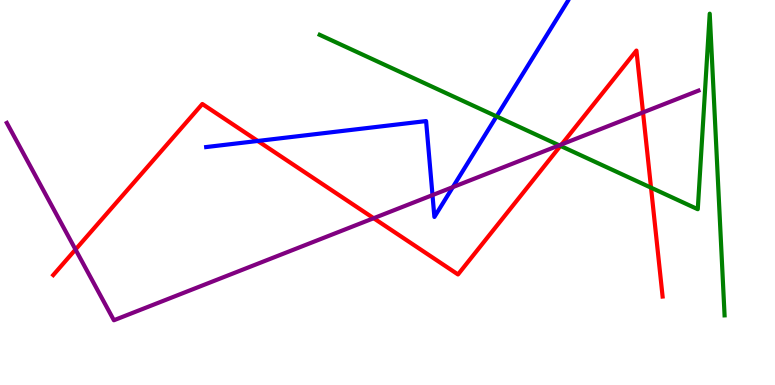[{'lines': ['blue', 'red'], 'intersections': [{'x': 3.33, 'y': 6.34}]}, {'lines': ['green', 'red'], 'intersections': [{'x': 7.23, 'y': 6.21}, {'x': 8.4, 'y': 5.13}]}, {'lines': ['purple', 'red'], 'intersections': [{'x': 0.974, 'y': 3.52}, {'x': 4.82, 'y': 4.33}, {'x': 7.25, 'y': 6.25}, {'x': 8.3, 'y': 7.08}]}, {'lines': ['blue', 'green'], 'intersections': [{'x': 6.41, 'y': 6.98}]}, {'lines': ['blue', 'purple'], 'intersections': [{'x': 5.58, 'y': 4.93}, {'x': 5.84, 'y': 5.14}]}, {'lines': ['green', 'purple'], 'intersections': [{'x': 7.22, 'y': 6.23}]}]